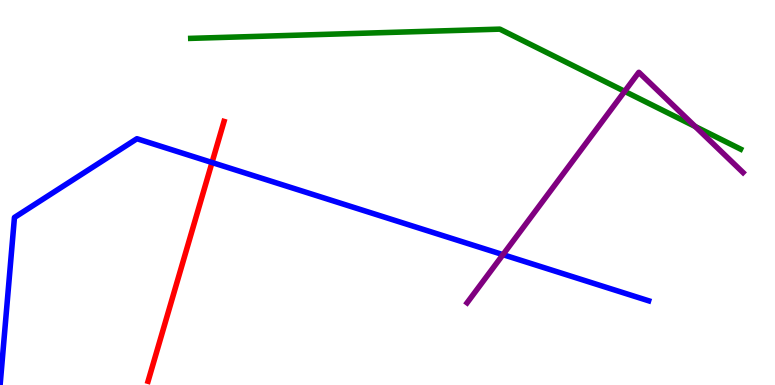[{'lines': ['blue', 'red'], 'intersections': [{'x': 2.74, 'y': 5.78}]}, {'lines': ['green', 'red'], 'intersections': []}, {'lines': ['purple', 'red'], 'intersections': []}, {'lines': ['blue', 'green'], 'intersections': []}, {'lines': ['blue', 'purple'], 'intersections': [{'x': 6.49, 'y': 3.39}]}, {'lines': ['green', 'purple'], 'intersections': [{'x': 8.06, 'y': 7.63}, {'x': 8.97, 'y': 6.71}]}]